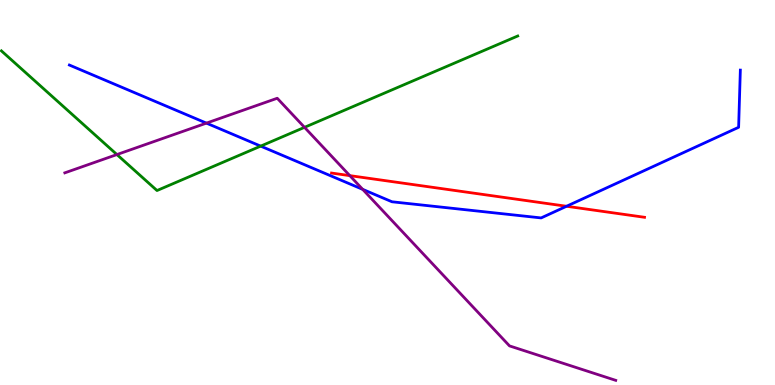[{'lines': ['blue', 'red'], 'intersections': [{'x': 7.31, 'y': 4.64}]}, {'lines': ['green', 'red'], 'intersections': []}, {'lines': ['purple', 'red'], 'intersections': [{'x': 4.51, 'y': 5.44}]}, {'lines': ['blue', 'green'], 'intersections': [{'x': 3.36, 'y': 6.2}]}, {'lines': ['blue', 'purple'], 'intersections': [{'x': 2.66, 'y': 6.8}, {'x': 4.68, 'y': 5.08}]}, {'lines': ['green', 'purple'], 'intersections': [{'x': 1.51, 'y': 5.99}, {'x': 3.93, 'y': 6.69}]}]